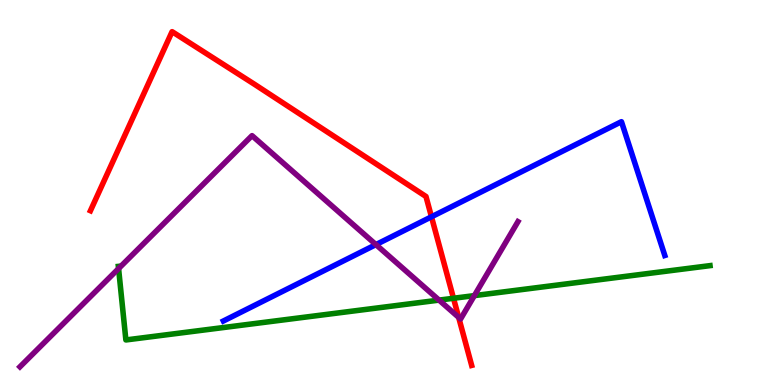[{'lines': ['blue', 'red'], 'intersections': [{'x': 5.57, 'y': 4.37}]}, {'lines': ['green', 'red'], 'intersections': [{'x': 5.85, 'y': 2.25}]}, {'lines': ['purple', 'red'], 'intersections': [{'x': 5.92, 'y': 1.76}]}, {'lines': ['blue', 'green'], 'intersections': []}, {'lines': ['blue', 'purple'], 'intersections': [{'x': 4.85, 'y': 3.65}]}, {'lines': ['green', 'purple'], 'intersections': [{'x': 1.53, 'y': 3.02}, {'x': 5.67, 'y': 2.2}, {'x': 6.12, 'y': 2.32}]}]